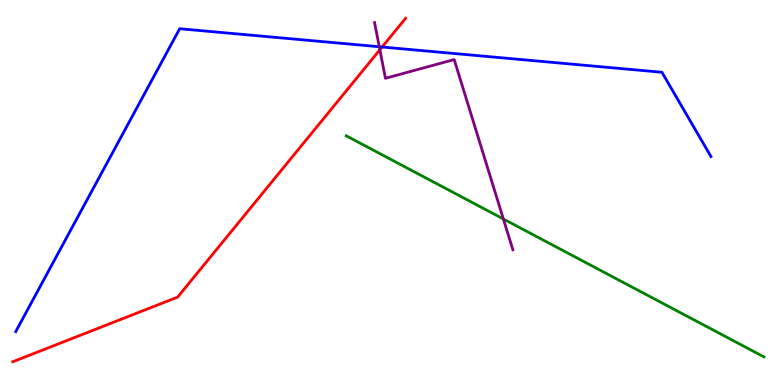[{'lines': ['blue', 'red'], 'intersections': [{'x': 4.93, 'y': 8.78}]}, {'lines': ['green', 'red'], 'intersections': []}, {'lines': ['purple', 'red'], 'intersections': [{'x': 4.9, 'y': 8.71}]}, {'lines': ['blue', 'green'], 'intersections': []}, {'lines': ['blue', 'purple'], 'intersections': [{'x': 4.89, 'y': 8.79}]}, {'lines': ['green', 'purple'], 'intersections': [{'x': 6.5, 'y': 4.31}]}]